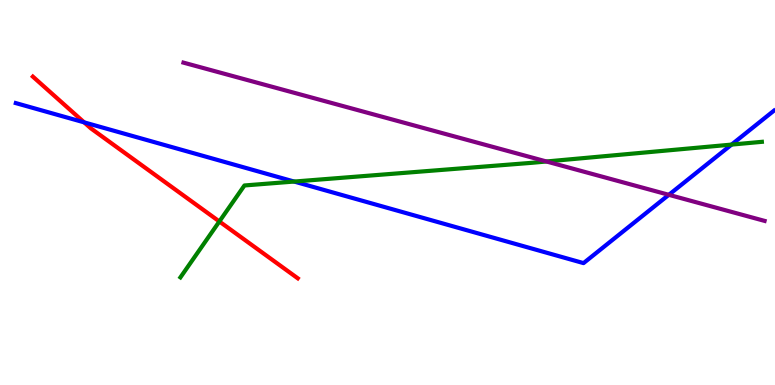[{'lines': ['blue', 'red'], 'intersections': [{'x': 1.09, 'y': 6.82}]}, {'lines': ['green', 'red'], 'intersections': [{'x': 2.83, 'y': 4.25}]}, {'lines': ['purple', 'red'], 'intersections': []}, {'lines': ['blue', 'green'], 'intersections': [{'x': 3.8, 'y': 5.28}, {'x': 9.44, 'y': 6.24}]}, {'lines': ['blue', 'purple'], 'intersections': [{'x': 8.63, 'y': 4.94}]}, {'lines': ['green', 'purple'], 'intersections': [{'x': 7.05, 'y': 5.81}]}]